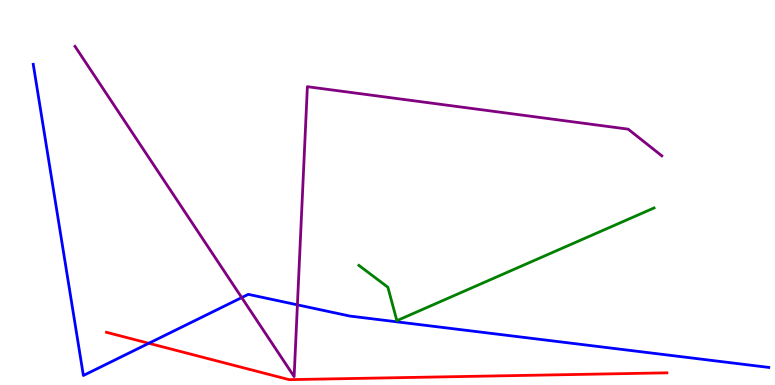[{'lines': ['blue', 'red'], 'intersections': [{'x': 1.92, 'y': 1.08}]}, {'lines': ['green', 'red'], 'intersections': []}, {'lines': ['purple', 'red'], 'intersections': []}, {'lines': ['blue', 'green'], 'intersections': []}, {'lines': ['blue', 'purple'], 'intersections': [{'x': 3.12, 'y': 2.27}, {'x': 3.84, 'y': 2.08}]}, {'lines': ['green', 'purple'], 'intersections': []}]